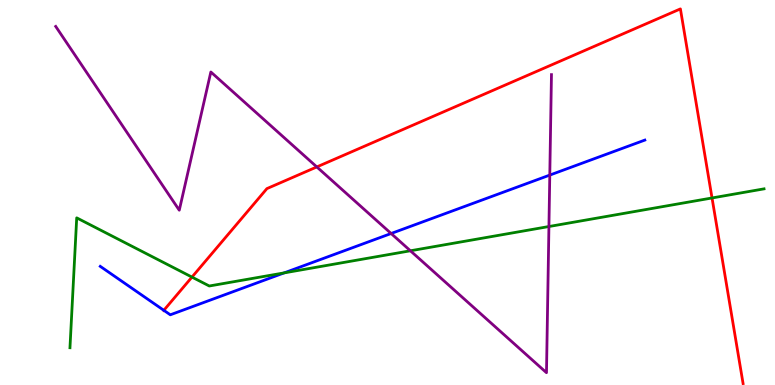[{'lines': ['blue', 'red'], 'intersections': [{'x': 2.11, 'y': 1.94}]}, {'lines': ['green', 'red'], 'intersections': [{'x': 2.48, 'y': 2.8}, {'x': 9.19, 'y': 4.86}]}, {'lines': ['purple', 'red'], 'intersections': [{'x': 4.09, 'y': 5.66}]}, {'lines': ['blue', 'green'], 'intersections': [{'x': 3.67, 'y': 2.91}]}, {'lines': ['blue', 'purple'], 'intersections': [{'x': 5.05, 'y': 3.93}, {'x': 7.09, 'y': 5.45}]}, {'lines': ['green', 'purple'], 'intersections': [{'x': 5.3, 'y': 3.49}, {'x': 7.08, 'y': 4.12}]}]